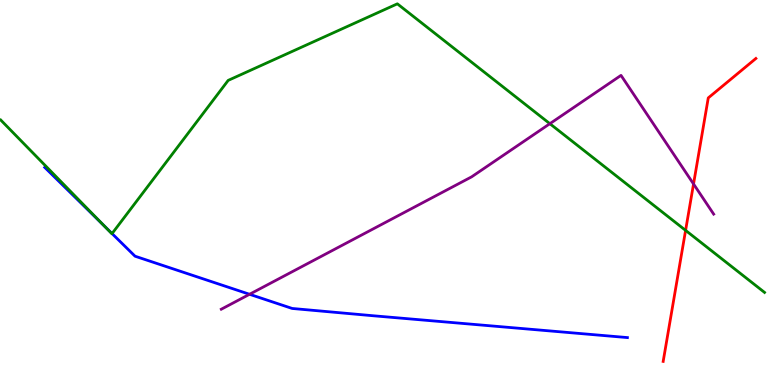[{'lines': ['blue', 'red'], 'intersections': []}, {'lines': ['green', 'red'], 'intersections': [{'x': 8.85, 'y': 4.02}]}, {'lines': ['purple', 'red'], 'intersections': [{'x': 8.95, 'y': 5.22}]}, {'lines': ['blue', 'green'], 'intersections': [{'x': 1.35, 'y': 4.13}, {'x': 1.45, 'y': 3.93}]}, {'lines': ['blue', 'purple'], 'intersections': [{'x': 3.22, 'y': 2.36}]}, {'lines': ['green', 'purple'], 'intersections': [{'x': 7.1, 'y': 6.79}]}]